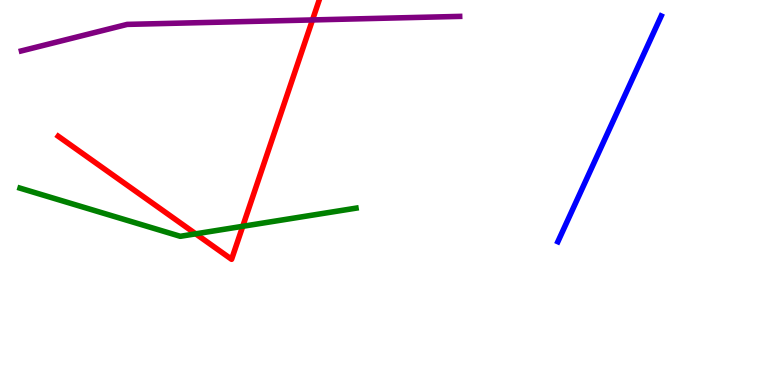[{'lines': ['blue', 'red'], 'intersections': []}, {'lines': ['green', 'red'], 'intersections': [{'x': 2.53, 'y': 3.93}, {'x': 3.13, 'y': 4.12}]}, {'lines': ['purple', 'red'], 'intersections': [{'x': 4.03, 'y': 9.48}]}, {'lines': ['blue', 'green'], 'intersections': []}, {'lines': ['blue', 'purple'], 'intersections': []}, {'lines': ['green', 'purple'], 'intersections': []}]